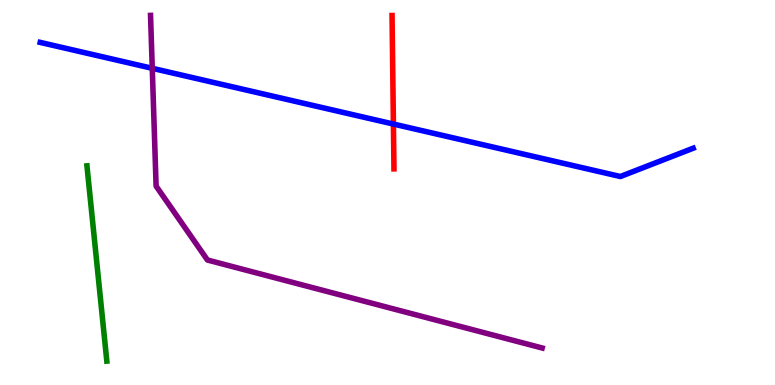[{'lines': ['blue', 'red'], 'intersections': [{'x': 5.08, 'y': 6.78}]}, {'lines': ['green', 'red'], 'intersections': []}, {'lines': ['purple', 'red'], 'intersections': []}, {'lines': ['blue', 'green'], 'intersections': []}, {'lines': ['blue', 'purple'], 'intersections': [{'x': 1.96, 'y': 8.23}]}, {'lines': ['green', 'purple'], 'intersections': []}]